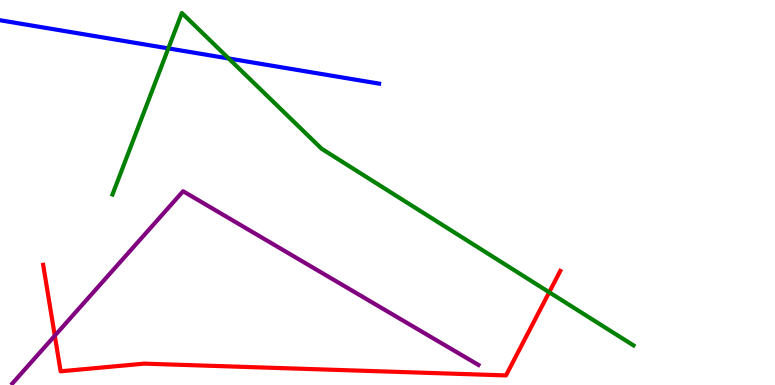[{'lines': ['blue', 'red'], 'intersections': []}, {'lines': ['green', 'red'], 'intersections': [{'x': 7.09, 'y': 2.41}]}, {'lines': ['purple', 'red'], 'intersections': [{'x': 0.707, 'y': 1.28}]}, {'lines': ['blue', 'green'], 'intersections': [{'x': 2.17, 'y': 8.74}, {'x': 2.95, 'y': 8.48}]}, {'lines': ['blue', 'purple'], 'intersections': []}, {'lines': ['green', 'purple'], 'intersections': []}]